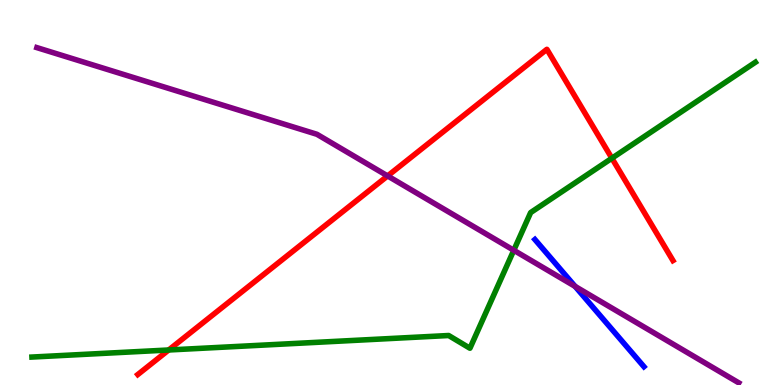[{'lines': ['blue', 'red'], 'intersections': []}, {'lines': ['green', 'red'], 'intersections': [{'x': 2.18, 'y': 0.909}, {'x': 7.9, 'y': 5.89}]}, {'lines': ['purple', 'red'], 'intersections': [{'x': 5.0, 'y': 5.43}]}, {'lines': ['blue', 'green'], 'intersections': []}, {'lines': ['blue', 'purple'], 'intersections': [{'x': 7.42, 'y': 2.56}]}, {'lines': ['green', 'purple'], 'intersections': [{'x': 6.63, 'y': 3.5}]}]